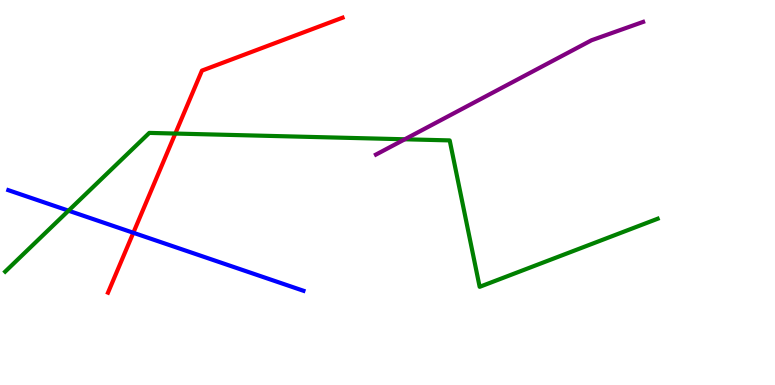[{'lines': ['blue', 'red'], 'intersections': [{'x': 1.72, 'y': 3.95}]}, {'lines': ['green', 'red'], 'intersections': [{'x': 2.26, 'y': 6.53}]}, {'lines': ['purple', 'red'], 'intersections': []}, {'lines': ['blue', 'green'], 'intersections': [{'x': 0.884, 'y': 4.53}]}, {'lines': ['blue', 'purple'], 'intersections': []}, {'lines': ['green', 'purple'], 'intersections': [{'x': 5.22, 'y': 6.38}]}]